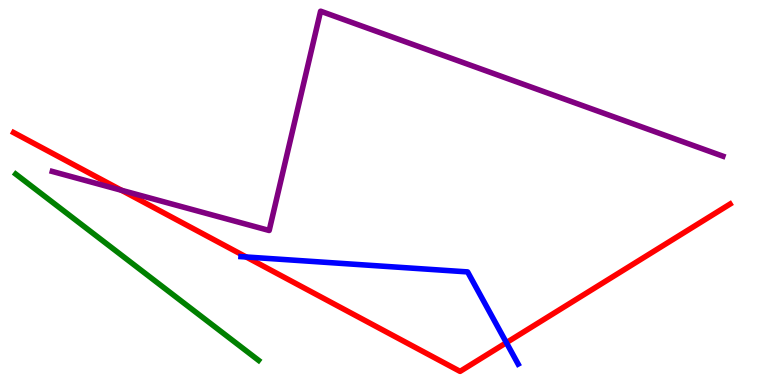[{'lines': ['blue', 'red'], 'intersections': [{'x': 3.18, 'y': 3.33}, {'x': 6.53, 'y': 1.1}]}, {'lines': ['green', 'red'], 'intersections': []}, {'lines': ['purple', 'red'], 'intersections': [{'x': 1.57, 'y': 5.06}]}, {'lines': ['blue', 'green'], 'intersections': []}, {'lines': ['blue', 'purple'], 'intersections': []}, {'lines': ['green', 'purple'], 'intersections': []}]